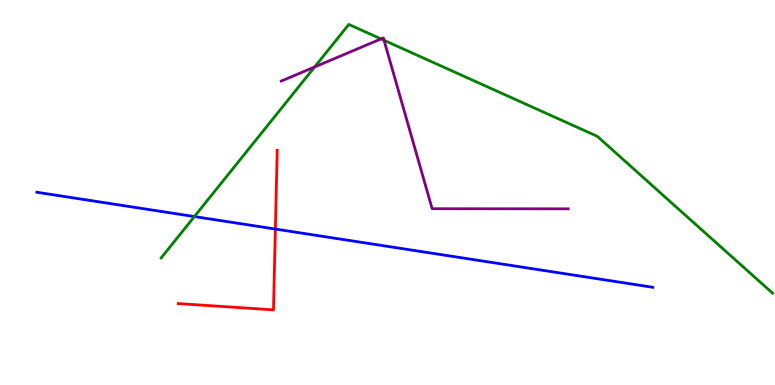[{'lines': ['blue', 'red'], 'intersections': [{'x': 3.55, 'y': 4.05}]}, {'lines': ['green', 'red'], 'intersections': []}, {'lines': ['purple', 'red'], 'intersections': []}, {'lines': ['blue', 'green'], 'intersections': [{'x': 2.51, 'y': 4.38}]}, {'lines': ['blue', 'purple'], 'intersections': []}, {'lines': ['green', 'purple'], 'intersections': [{'x': 4.06, 'y': 8.26}, {'x': 4.92, 'y': 8.99}, {'x': 4.96, 'y': 8.95}]}]